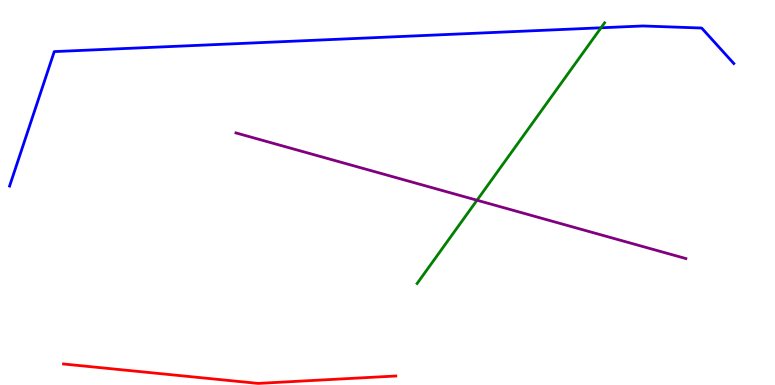[{'lines': ['blue', 'red'], 'intersections': []}, {'lines': ['green', 'red'], 'intersections': []}, {'lines': ['purple', 'red'], 'intersections': []}, {'lines': ['blue', 'green'], 'intersections': [{'x': 7.76, 'y': 9.28}]}, {'lines': ['blue', 'purple'], 'intersections': []}, {'lines': ['green', 'purple'], 'intersections': [{'x': 6.15, 'y': 4.8}]}]